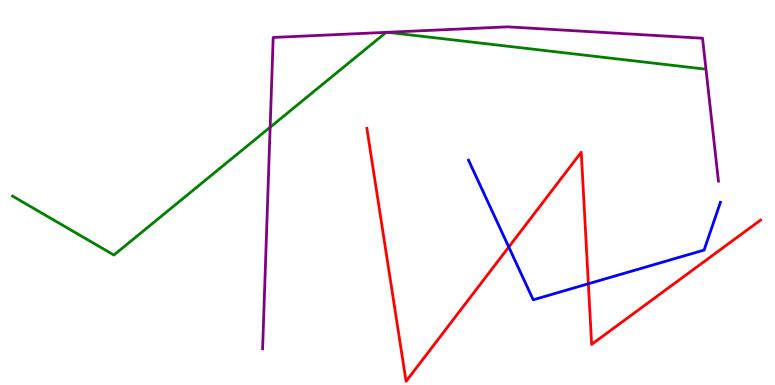[{'lines': ['blue', 'red'], 'intersections': [{'x': 6.56, 'y': 3.58}, {'x': 7.59, 'y': 2.63}]}, {'lines': ['green', 'red'], 'intersections': []}, {'lines': ['purple', 'red'], 'intersections': []}, {'lines': ['blue', 'green'], 'intersections': []}, {'lines': ['blue', 'purple'], 'intersections': []}, {'lines': ['green', 'purple'], 'intersections': [{'x': 3.49, 'y': 6.7}, {'x': 4.98, 'y': 9.16}, {'x': 5.0, 'y': 9.16}]}]